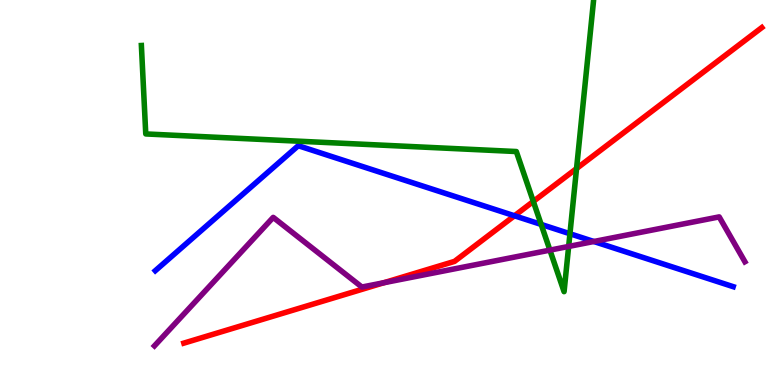[{'lines': ['blue', 'red'], 'intersections': [{'x': 6.64, 'y': 4.4}]}, {'lines': ['green', 'red'], 'intersections': [{'x': 6.88, 'y': 4.77}, {'x': 7.44, 'y': 5.62}]}, {'lines': ['purple', 'red'], 'intersections': [{'x': 4.95, 'y': 2.66}]}, {'lines': ['blue', 'green'], 'intersections': [{'x': 6.98, 'y': 4.17}, {'x': 7.35, 'y': 3.93}]}, {'lines': ['blue', 'purple'], 'intersections': [{'x': 7.66, 'y': 3.73}]}, {'lines': ['green', 'purple'], 'intersections': [{'x': 7.1, 'y': 3.5}, {'x': 7.34, 'y': 3.6}]}]